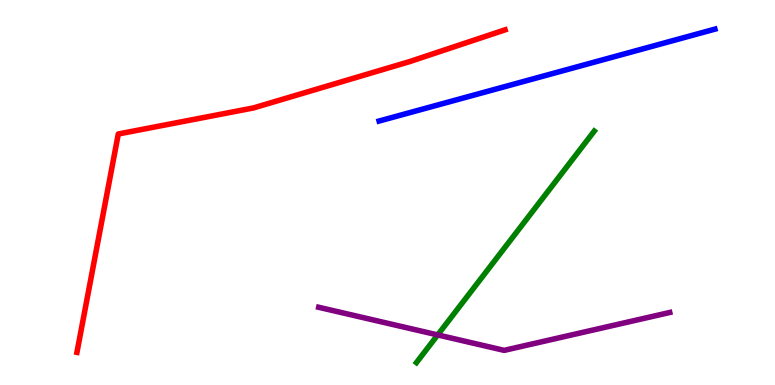[{'lines': ['blue', 'red'], 'intersections': []}, {'lines': ['green', 'red'], 'intersections': []}, {'lines': ['purple', 'red'], 'intersections': []}, {'lines': ['blue', 'green'], 'intersections': []}, {'lines': ['blue', 'purple'], 'intersections': []}, {'lines': ['green', 'purple'], 'intersections': [{'x': 5.65, 'y': 1.3}]}]